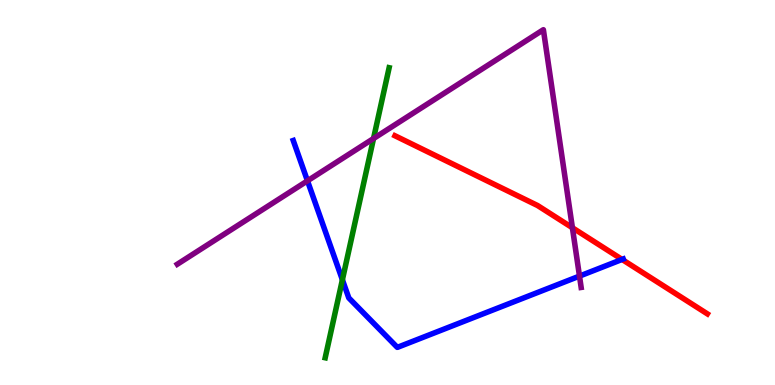[{'lines': ['blue', 'red'], 'intersections': [{'x': 8.03, 'y': 3.26}]}, {'lines': ['green', 'red'], 'intersections': []}, {'lines': ['purple', 'red'], 'intersections': [{'x': 7.39, 'y': 4.08}]}, {'lines': ['blue', 'green'], 'intersections': [{'x': 4.42, 'y': 2.73}]}, {'lines': ['blue', 'purple'], 'intersections': [{'x': 3.97, 'y': 5.3}, {'x': 7.48, 'y': 2.83}]}, {'lines': ['green', 'purple'], 'intersections': [{'x': 4.82, 'y': 6.4}]}]